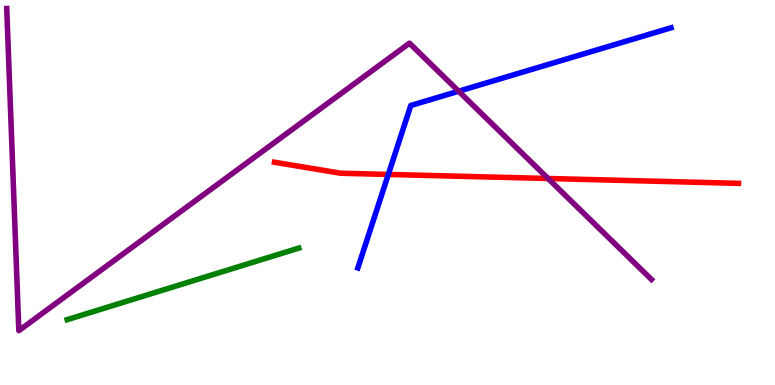[{'lines': ['blue', 'red'], 'intersections': [{'x': 5.01, 'y': 5.47}]}, {'lines': ['green', 'red'], 'intersections': []}, {'lines': ['purple', 'red'], 'intersections': [{'x': 7.07, 'y': 5.36}]}, {'lines': ['blue', 'green'], 'intersections': []}, {'lines': ['blue', 'purple'], 'intersections': [{'x': 5.92, 'y': 7.63}]}, {'lines': ['green', 'purple'], 'intersections': []}]